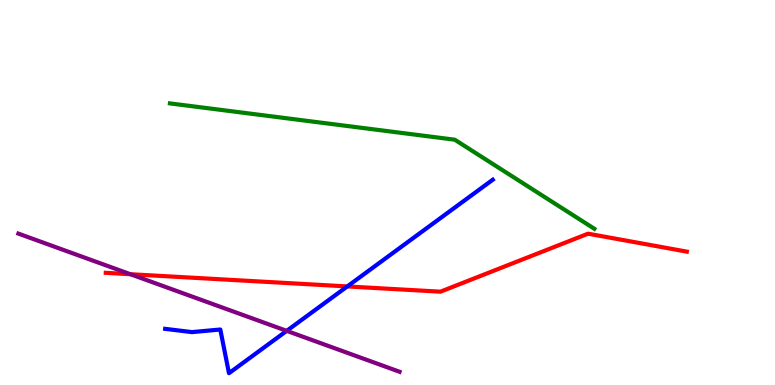[{'lines': ['blue', 'red'], 'intersections': [{'x': 4.48, 'y': 2.56}]}, {'lines': ['green', 'red'], 'intersections': []}, {'lines': ['purple', 'red'], 'intersections': [{'x': 1.68, 'y': 2.88}]}, {'lines': ['blue', 'green'], 'intersections': []}, {'lines': ['blue', 'purple'], 'intersections': [{'x': 3.7, 'y': 1.41}]}, {'lines': ['green', 'purple'], 'intersections': []}]